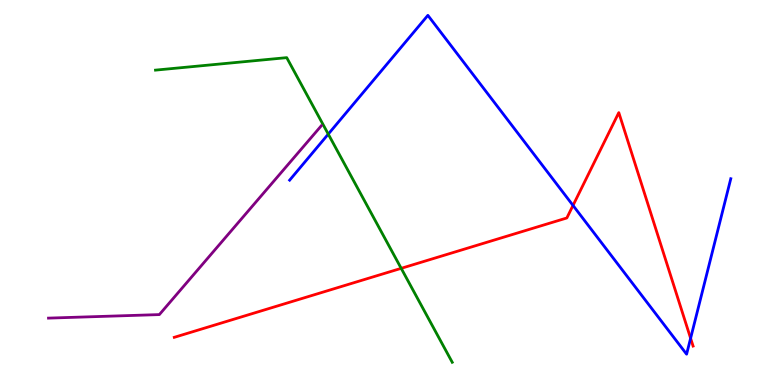[{'lines': ['blue', 'red'], 'intersections': [{'x': 7.39, 'y': 4.66}, {'x': 8.91, 'y': 1.21}]}, {'lines': ['green', 'red'], 'intersections': [{'x': 5.18, 'y': 3.03}]}, {'lines': ['purple', 'red'], 'intersections': []}, {'lines': ['blue', 'green'], 'intersections': [{'x': 4.24, 'y': 6.52}]}, {'lines': ['blue', 'purple'], 'intersections': []}, {'lines': ['green', 'purple'], 'intersections': []}]